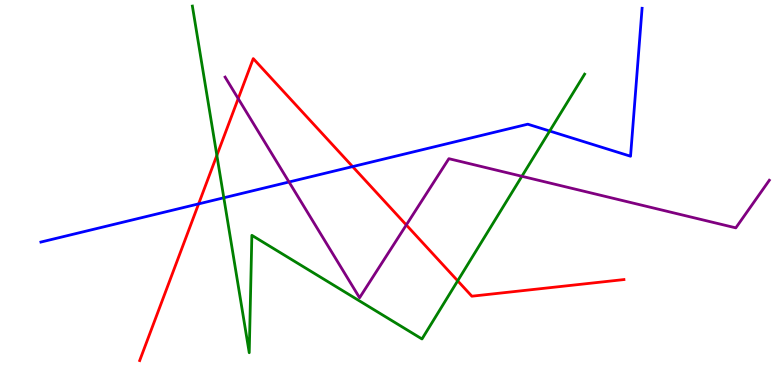[{'lines': ['blue', 'red'], 'intersections': [{'x': 2.56, 'y': 4.7}, {'x': 4.55, 'y': 5.67}]}, {'lines': ['green', 'red'], 'intersections': [{'x': 2.8, 'y': 5.96}, {'x': 5.91, 'y': 2.71}]}, {'lines': ['purple', 'red'], 'intersections': [{'x': 3.07, 'y': 7.44}, {'x': 5.24, 'y': 4.16}]}, {'lines': ['blue', 'green'], 'intersections': [{'x': 2.89, 'y': 4.86}, {'x': 7.09, 'y': 6.6}]}, {'lines': ['blue', 'purple'], 'intersections': [{'x': 3.73, 'y': 5.27}]}, {'lines': ['green', 'purple'], 'intersections': [{'x': 6.73, 'y': 5.42}]}]